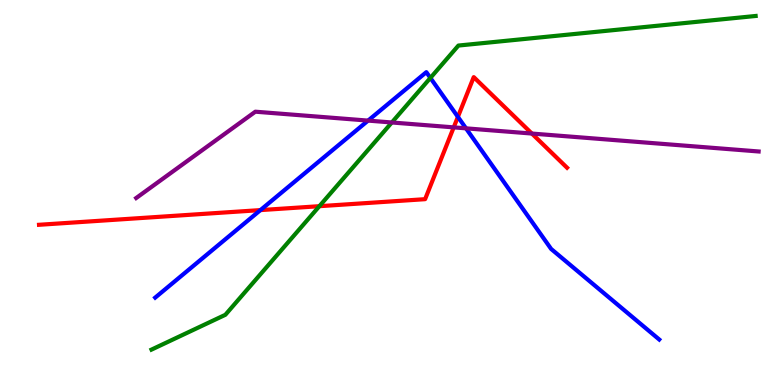[{'lines': ['blue', 'red'], 'intersections': [{'x': 3.36, 'y': 4.54}, {'x': 5.91, 'y': 6.96}]}, {'lines': ['green', 'red'], 'intersections': [{'x': 4.12, 'y': 4.64}]}, {'lines': ['purple', 'red'], 'intersections': [{'x': 5.85, 'y': 6.69}, {'x': 6.86, 'y': 6.53}]}, {'lines': ['blue', 'green'], 'intersections': [{'x': 5.55, 'y': 7.98}]}, {'lines': ['blue', 'purple'], 'intersections': [{'x': 4.75, 'y': 6.87}, {'x': 6.01, 'y': 6.67}]}, {'lines': ['green', 'purple'], 'intersections': [{'x': 5.06, 'y': 6.82}]}]